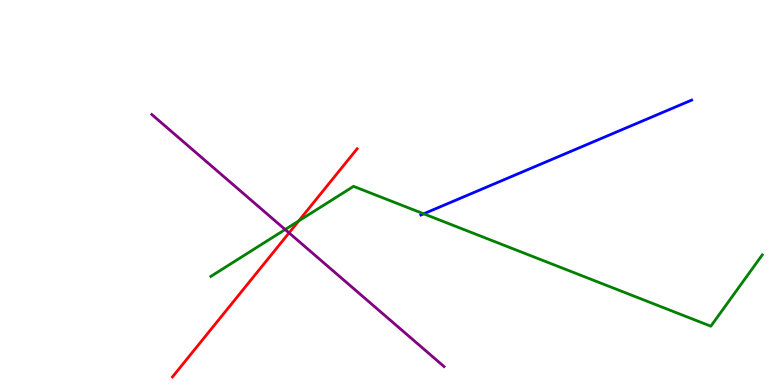[{'lines': ['blue', 'red'], 'intersections': []}, {'lines': ['green', 'red'], 'intersections': [{'x': 3.85, 'y': 4.26}]}, {'lines': ['purple', 'red'], 'intersections': [{'x': 3.73, 'y': 3.95}]}, {'lines': ['blue', 'green'], 'intersections': [{'x': 5.47, 'y': 4.45}]}, {'lines': ['blue', 'purple'], 'intersections': []}, {'lines': ['green', 'purple'], 'intersections': [{'x': 3.68, 'y': 4.04}]}]